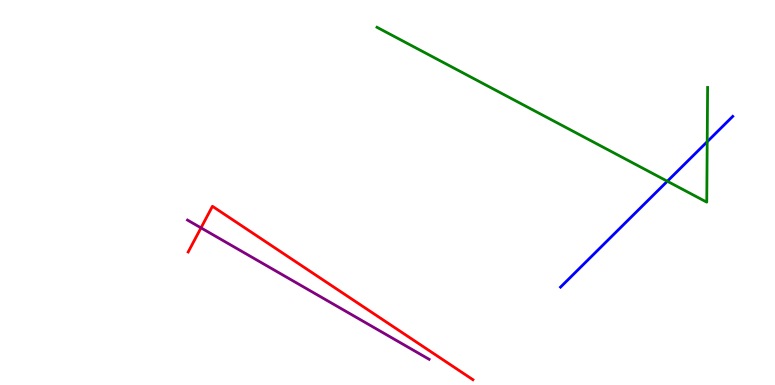[{'lines': ['blue', 'red'], 'intersections': []}, {'lines': ['green', 'red'], 'intersections': []}, {'lines': ['purple', 'red'], 'intersections': [{'x': 2.59, 'y': 4.08}]}, {'lines': ['blue', 'green'], 'intersections': [{'x': 8.61, 'y': 5.29}, {'x': 9.13, 'y': 6.32}]}, {'lines': ['blue', 'purple'], 'intersections': []}, {'lines': ['green', 'purple'], 'intersections': []}]